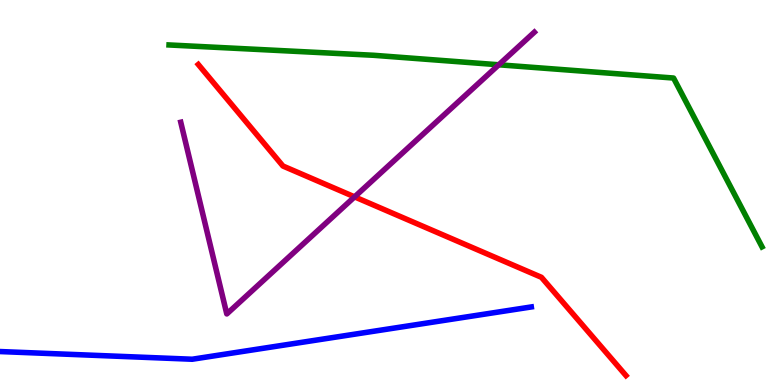[{'lines': ['blue', 'red'], 'intersections': []}, {'lines': ['green', 'red'], 'intersections': []}, {'lines': ['purple', 'red'], 'intersections': [{'x': 4.58, 'y': 4.89}]}, {'lines': ['blue', 'green'], 'intersections': []}, {'lines': ['blue', 'purple'], 'intersections': []}, {'lines': ['green', 'purple'], 'intersections': [{'x': 6.44, 'y': 8.32}]}]